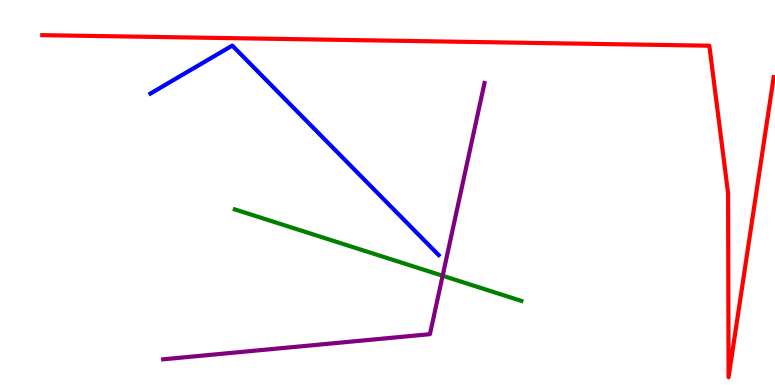[{'lines': ['blue', 'red'], 'intersections': []}, {'lines': ['green', 'red'], 'intersections': []}, {'lines': ['purple', 'red'], 'intersections': []}, {'lines': ['blue', 'green'], 'intersections': []}, {'lines': ['blue', 'purple'], 'intersections': []}, {'lines': ['green', 'purple'], 'intersections': [{'x': 5.71, 'y': 2.84}]}]